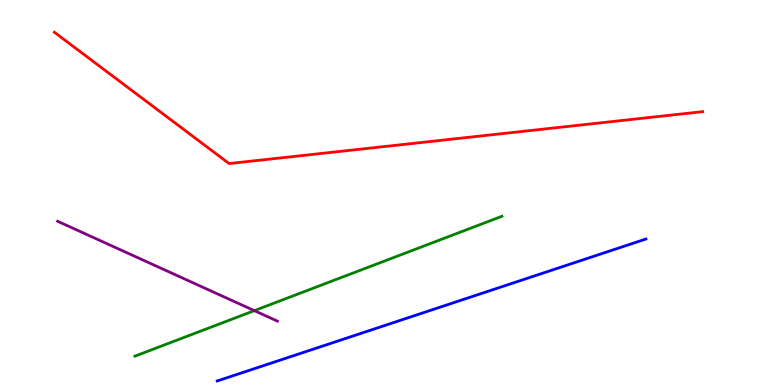[{'lines': ['blue', 'red'], 'intersections': []}, {'lines': ['green', 'red'], 'intersections': []}, {'lines': ['purple', 'red'], 'intersections': []}, {'lines': ['blue', 'green'], 'intersections': []}, {'lines': ['blue', 'purple'], 'intersections': []}, {'lines': ['green', 'purple'], 'intersections': [{'x': 3.28, 'y': 1.93}]}]